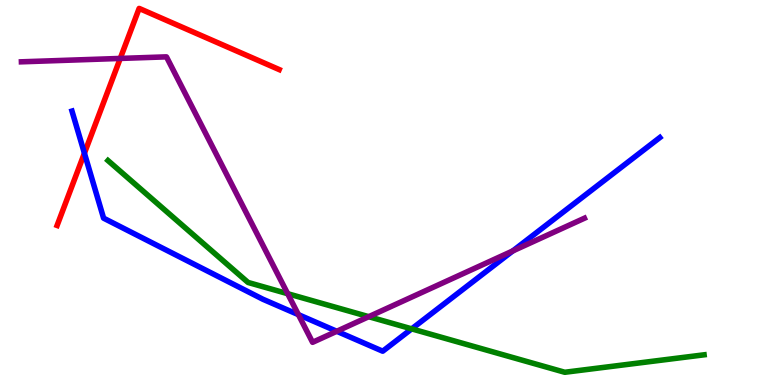[{'lines': ['blue', 'red'], 'intersections': [{'x': 1.09, 'y': 6.02}]}, {'lines': ['green', 'red'], 'intersections': []}, {'lines': ['purple', 'red'], 'intersections': [{'x': 1.55, 'y': 8.48}]}, {'lines': ['blue', 'green'], 'intersections': [{'x': 5.31, 'y': 1.46}]}, {'lines': ['blue', 'purple'], 'intersections': [{'x': 3.85, 'y': 1.83}, {'x': 4.35, 'y': 1.4}, {'x': 6.62, 'y': 3.48}]}, {'lines': ['green', 'purple'], 'intersections': [{'x': 3.71, 'y': 2.37}, {'x': 4.76, 'y': 1.77}]}]